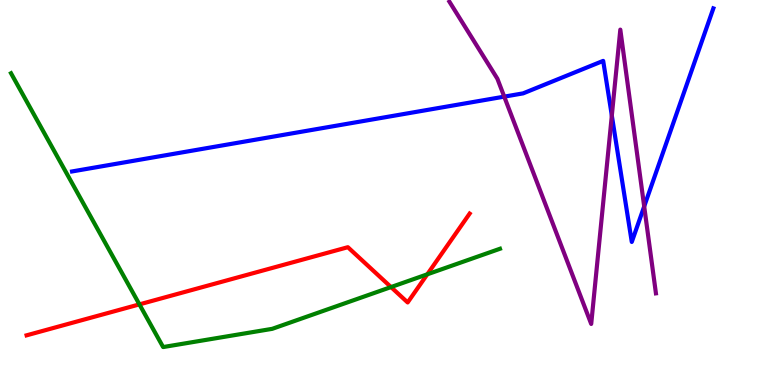[{'lines': ['blue', 'red'], 'intersections': []}, {'lines': ['green', 'red'], 'intersections': [{'x': 1.8, 'y': 2.09}, {'x': 5.05, 'y': 2.54}, {'x': 5.51, 'y': 2.87}]}, {'lines': ['purple', 'red'], 'intersections': []}, {'lines': ['blue', 'green'], 'intersections': []}, {'lines': ['blue', 'purple'], 'intersections': [{'x': 6.51, 'y': 7.49}, {'x': 7.89, 'y': 7.0}, {'x': 8.31, 'y': 4.64}]}, {'lines': ['green', 'purple'], 'intersections': []}]